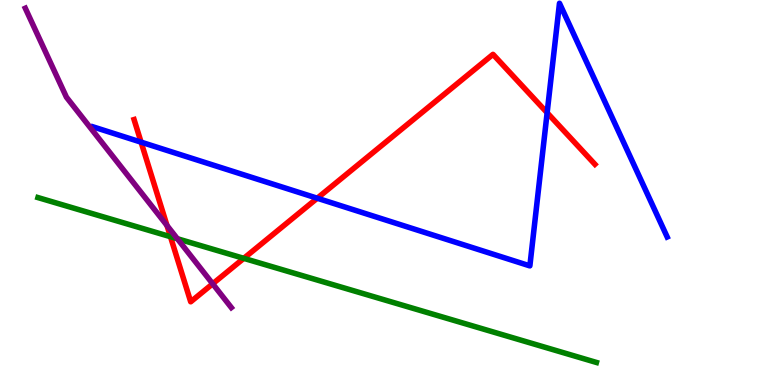[{'lines': ['blue', 'red'], 'intersections': [{'x': 1.82, 'y': 6.31}, {'x': 4.09, 'y': 4.85}, {'x': 7.06, 'y': 7.07}]}, {'lines': ['green', 'red'], 'intersections': [{'x': 2.2, 'y': 3.85}, {'x': 3.15, 'y': 3.29}]}, {'lines': ['purple', 'red'], 'intersections': [{'x': 2.15, 'y': 4.14}, {'x': 2.74, 'y': 2.63}]}, {'lines': ['blue', 'green'], 'intersections': []}, {'lines': ['blue', 'purple'], 'intersections': []}, {'lines': ['green', 'purple'], 'intersections': [{'x': 2.29, 'y': 3.8}]}]